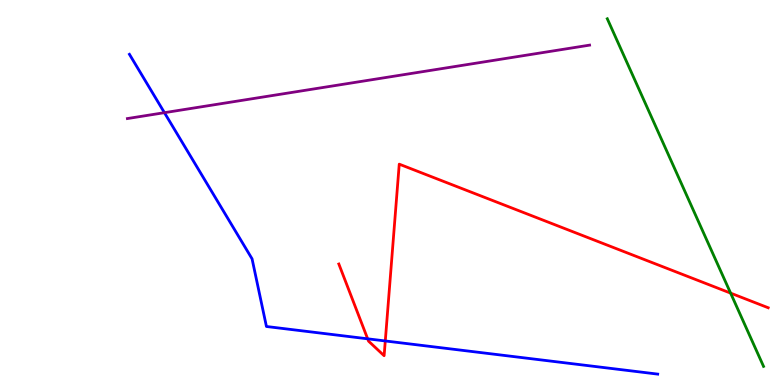[{'lines': ['blue', 'red'], 'intersections': [{'x': 4.74, 'y': 1.2}, {'x': 4.97, 'y': 1.14}]}, {'lines': ['green', 'red'], 'intersections': [{'x': 9.43, 'y': 2.39}]}, {'lines': ['purple', 'red'], 'intersections': []}, {'lines': ['blue', 'green'], 'intersections': []}, {'lines': ['blue', 'purple'], 'intersections': [{'x': 2.12, 'y': 7.07}]}, {'lines': ['green', 'purple'], 'intersections': []}]